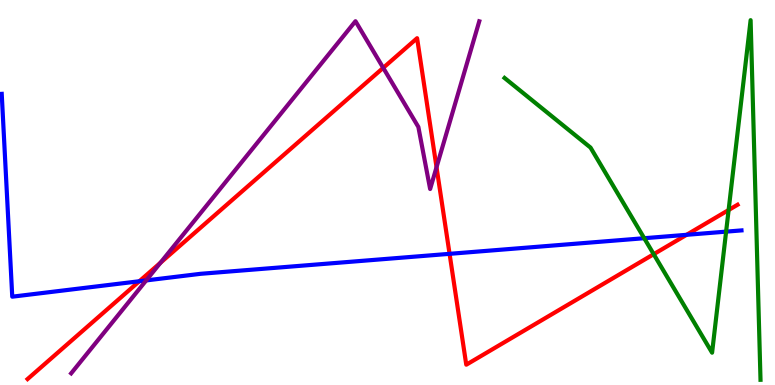[{'lines': ['blue', 'red'], 'intersections': [{'x': 1.8, 'y': 2.69}, {'x': 5.8, 'y': 3.41}, {'x': 8.86, 'y': 3.9}]}, {'lines': ['green', 'red'], 'intersections': [{'x': 8.43, 'y': 3.4}, {'x': 9.4, 'y': 4.54}]}, {'lines': ['purple', 'red'], 'intersections': [{'x': 2.07, 'y': 3.17}, {'x': 4.94, 'y': 8.24}, {'x': 5.63, 'y': 5.66}]}, {'lines': ['blue', 'green'], 'intersections': [{'x': 8.31, 'y': 3.81}, {'x': 9.37, 'y': 3.98}]}, {'lines': ['blue', 'purple'], 'intersections': [{'x': 1.89, 'y': 2.72}]}, {'lines': ['green', 'purple'], 'intersections': []}]